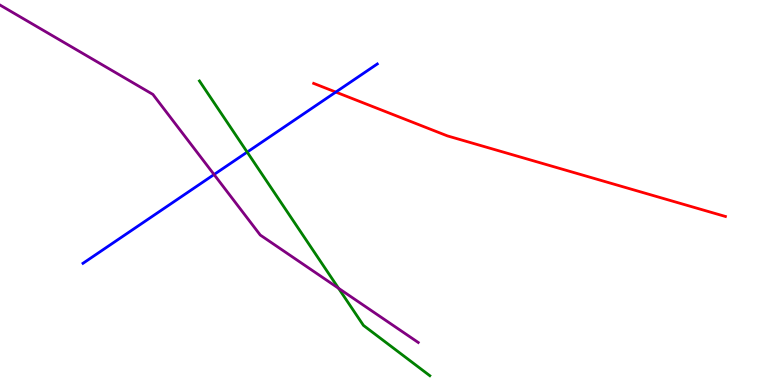[{'lines': ['blue', 'red'], 'intersections': [{'x': 4.33, 'y': 7.61}]}, {'lines': ['green', 'red'], 'intersections': []}, {'lines': ['purple', 'red'], 'intersections': []}, {'lines': ['blue', 'green'], 'intersections': [{'x': 3.19, 'y': 6.05}]}, {'lines': ['blue', 'purple'], 'intersections': [{'x': 2.76, 'y': 5.47}]}, {'lines': ['green', 'purple'], 'intersections': [{'x': 4.37, 'y': 2.51}]}]